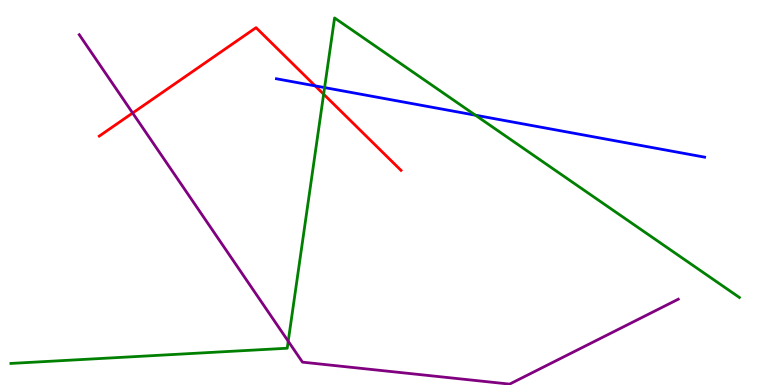[{'lines': ['blue', 'red'], 'intersections': [{'x': 4.07, 'y': 7.77}]}, {'lines': ['green', 'red'], 'intersections': [{'x': 4.18, 'y': 7.55}]}, {'lines': ['purple', 'red'], 'intersections': [{'x': 1.71, 'y': 7.06}]}, {'lines': ['blue', 'green'], 'intersections': [{'x': 4.19, 'y': 7.73}, {'x': 6.13, 'y': 7.01}]}, {'lines': ['blue', 'purple'], 'intersections': []}, {'lines': ['green', 'purple'], 'intersections': [{'x': 3.72, 'y': 1.14}]}]